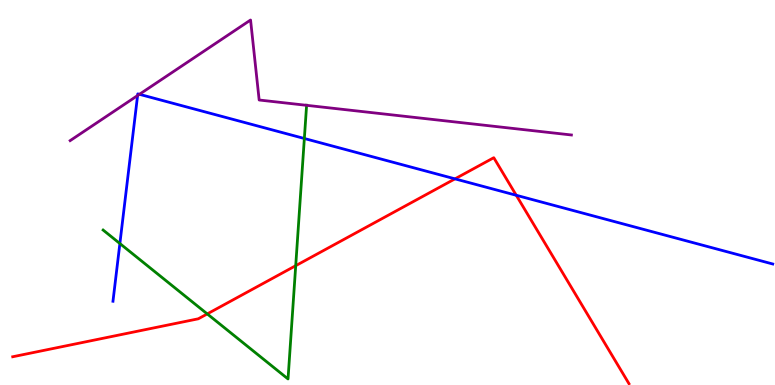[{'lines': ['blue', 'red'], 'intersections': [{'x': 5.87, 'y': 5.35}, {'x': 6.66, 'y': 4.93}]}, {'lines': ['green', 'red'], 'intersections': [{'x': 2.67, 'y': 1.85}, {'x': 3.82, 'y': 3.1}]}, {'lines': ['purple', 'red'], 'intersections': []}, {'lines': ['blue', 'green'], 'intersections': [{'x': 1.55, 'y': 3.67}, {'x': 3.93, 'y': 6.4}]}, {'lines': ['blue', 'purple'], 'intersections': [{'x': 1.78, 'y': 7.52}, {'x': 1.8, 'y': 7.55}]}, {'lines': ['green', 'purple'], 'intersections': [{'x': 3.96, 'y': 7.26}]}]